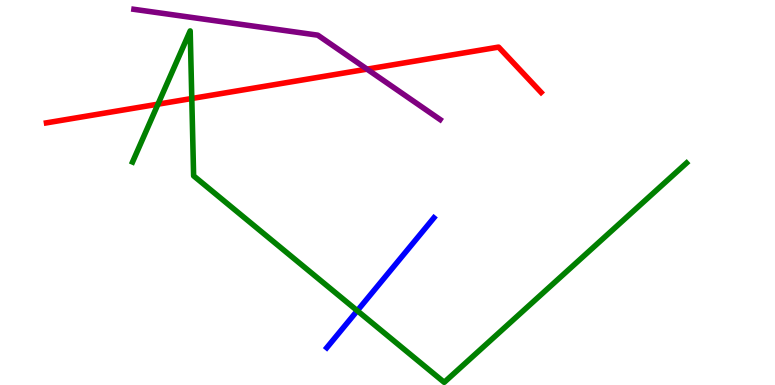[{'lines': ['blue', 'red'], 'intersections': []}, {'lines': ['green', 'red'], 'intersections': [{'x': 2.04, 'y': 7.29}, {'x': 2.47, 'y': 7.44}]}, {'lines': ['purple', 'red'], 'intersections': [{'x': 4.74, 'y': 8.2}]}, {'lines': ['blue', 'green'], 'intersections': [{'x': 4.61, 'y': 1.93}]}, {'lines': ['blue', 'purple'], 'intersections': []}, {'lines': ['green', 'purple'], 'intersections': []}]